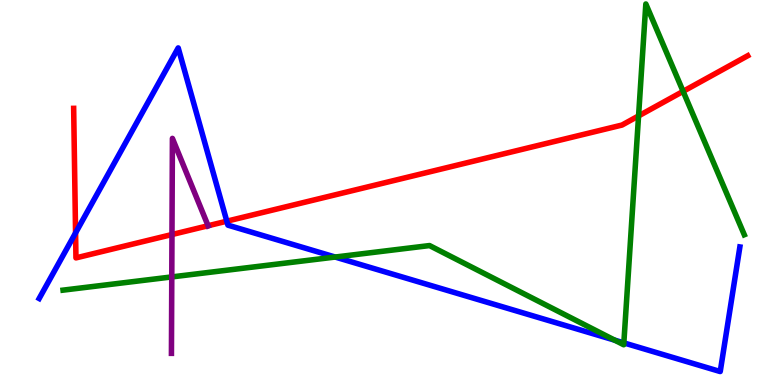[{'lines': ['blue', 'red'], 'intersections': [{'x': 0.975, 'y': 3.95}, {'x': 2.93, 'y': 4.25}]}, {'lines': ['green', 'red'], 'intersections': [{'x': 8.24, 'y': 6.99}, {'x': 8.81, 'y': 7.63}]}, {'lines': ['purple', 'red'], 'intersections': [{'x': 2.22, 'y': 3.91}, {'x': 2.68, 'y': 4.14}]}, {'lines': ['blue', 'green'], 'intersections': [{'x': 4.32, 'y': 3.32}, {'x': 7.93, 'y': 1.16}, {'x': 8.05, 'y': 1.09}]}, {'lines': ['blue', 'purple'], 'intersections': []}, {'lines': ['green', 'purple'], 'intersections': [{'x': 2.22, 'y': 2.81}]}]